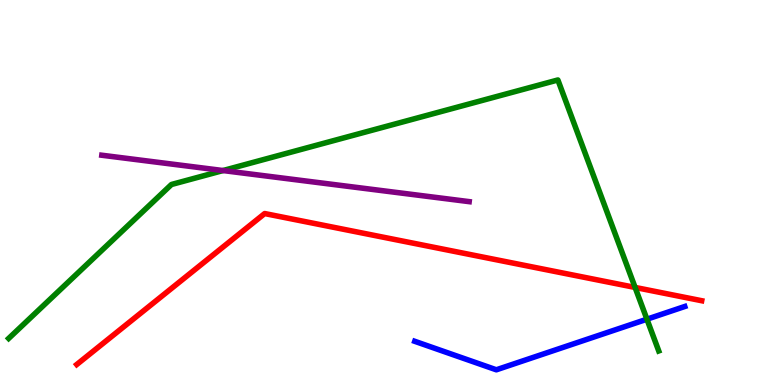[{'lines': ['blue', 'red'], 'intersections': []}, {'lines': ['green', 'red'], 'intersections': [{'x': 8.19, 'y': 2.53}]}, {'lines': ['purple', 'red'], 'intersections': []}, {'lines': ['blue', 'green'], 'intersections': [{'x': 8.35, 'y': 1.71}]}, {'lines': ['blue', 'purple'], 'intersections': []}, {'lines': ['green', 'purple'], 'intersections': [{'x': 2.88, 'y': 5.57}]}]